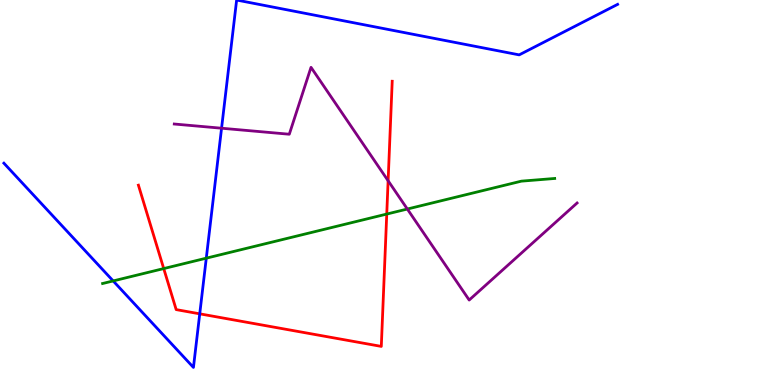[{'lines': ['blue', 'red'], 'intersections': [{'x': 2.58, 'y': 1.85}]}, {'lines': ['green', 'red'], 'intersections': [{'x': 2.11, 'y': 3.02}, {'x': 4.99, 'y': 4.44}]}, {'lines': ['purple', 'red'], 'intersections': [{'x': 5.01, 'y': 5.3}]}, {'lines': ['blue', 'green'], 'intersections': [{'x': 1.46, 'y': 2.7}, {'x': 2.66, 'y': 3.29}]}, {'lines': ['blue', 'purple'], 'intersections': [{'x': 2.86, 'y': 6.67}]}, {'lines': ['green', 'purple'], 'intersections': [{'x': 5.26, 'y': 4.57}]}]